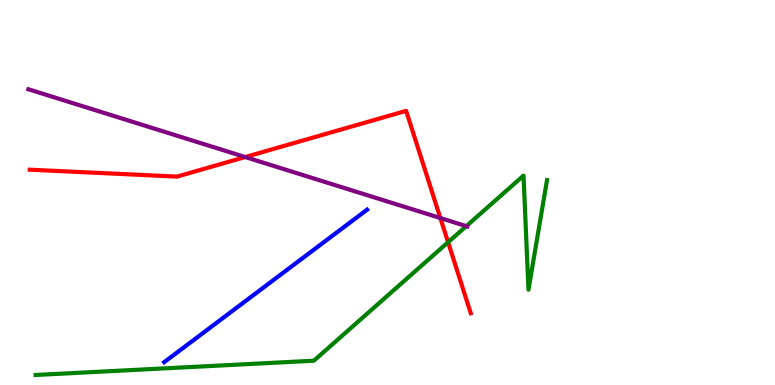[{'lines': ['blue', 'red'], 'intersections': []}, {'lines': ['green', 'red'], 'intersections': [{'x': 5.78, 'y': 3.71}]}, {'lines': ['purple', 'red'], 'intersections': [{'x': 3.16, 'y': 5.92}, {'x': 5.68, 'y': 4.34}]}, {'lines': ['blue', 'green'], 'intersections': []}, {'lines': ['blue', 'purple'], 'intersections': []}, {'lines': ['green', 'purple'], 'intersections': [{'x': 6.02, 'y': 4.13}]}]